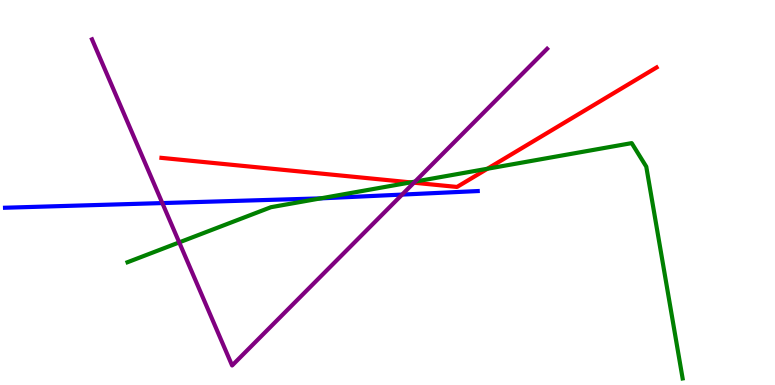[{'lines': ['blue', 'red'], 'intersections': []}, {'lines': ['green', 'red'], 'intersections': [{'x': 5.3, 'y': 5.26}, {'x': 6.29, 'y': 5.62}]}, {'lines': ['purple', 'red'], 'intersections': [{'x': 5.34, 'y': 5.25}]}, {'lines': ['blue', 'green'], 'intersections': [{'x': 4.14, 'y': 4.85}]}, {'lines': ['blue', 'purple'], 'intersections': [{'x': 2.09, 'y': 4.73}, {'x': 5.19, 'y': 4.95}]}, {'lines': ['green', 'purple'], 'intersections': [{'x': 2.31, 'y': 3.7}, {'x': 5.36, 'y': 5.28}]}]